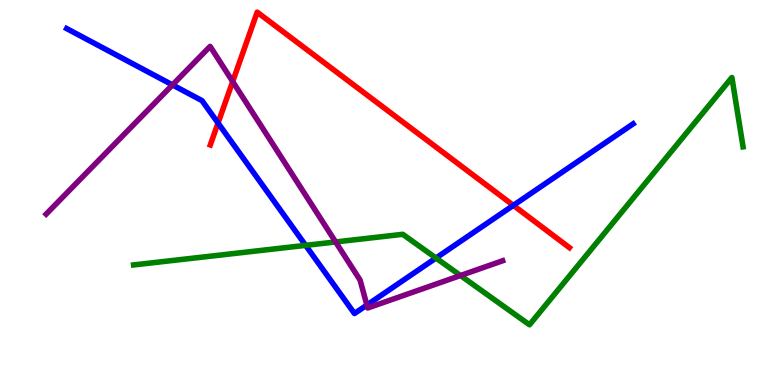[{'lines': ['blue', 'red'], 'intersections': [{'x': 2.81, 'y': 6.8}, {'x': 6.62, 'y': 4.67}]}, {'lines': ['green', 'red'], 'intersections': []}, {'lines': ['purple', 'red'], 'intersections': [{'x': 3.0, 'y': 7.88}]}, {'lines': ['blue', 'green'], 'intersections': [{'x': 3.94, 'y': 3.63}, {'x': 5.63, 'y': 3.3}]}, {'lines': ['blue', 'purple'], 'intersections': [{'x': 2.23, 'y': 7.79}, {'x': 4.73, 'y': 2.08}]}, {'lines': ['green', 'purple'], 'intersections': [{'x': 4.33, 'y': 3.72}, {'x': 5.94, 'y': 2.84}]}]